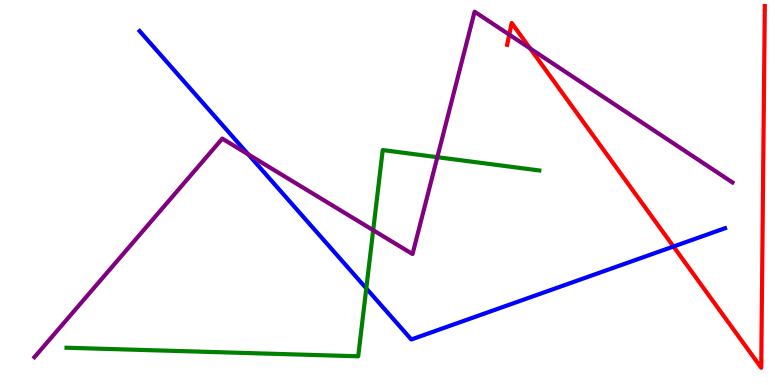[{'lines': ['blue', 'red'], 'intersections': [{'x': 8.69, 'y': 3.6}]}, {'lines': ['green', 'red'], 'intersections': []}, {'lines': ['purple', 'red'], 'intersections': [{'x': 6.57, 'y': 9.1}, {'x': 6.84, 'y': 8.74}]}, {'lines': ['blue', 'green'], 'intersections': [{'x': 4.73, 'y': 2.51}]}, {'lines': ['blue', 'purple'], 'intersections': [{'x': 3.2, 'y': 5.99}]}, {'lines': ['green', 'purple'], 'intersections': [{'x': 4.82, 'y': 4.02}, {'x': 5.64, 'y': 5.92}]}]